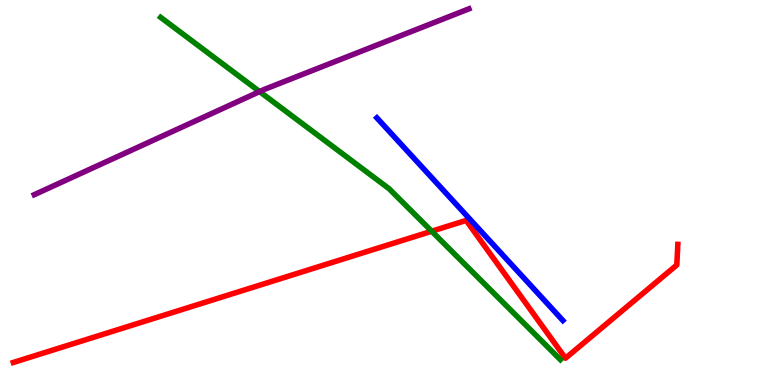[{'lines': ['blue', 'red'], 'intersections': []}, {'lines': ['green', 'red'], 'intersections': [{'x': 5.57, 'y': 3.99}]}, {'lines': ['purple', 'red'], 'intersections': []}, {'lines': ['blue', 'green'], 'intersections': []}, {'lines': ['blue', 'purple'], 'intersections': []}, {'lines': ['green', 'purple'], 'intersections': [{'x': 3.35, 'y': 7.62}]}]